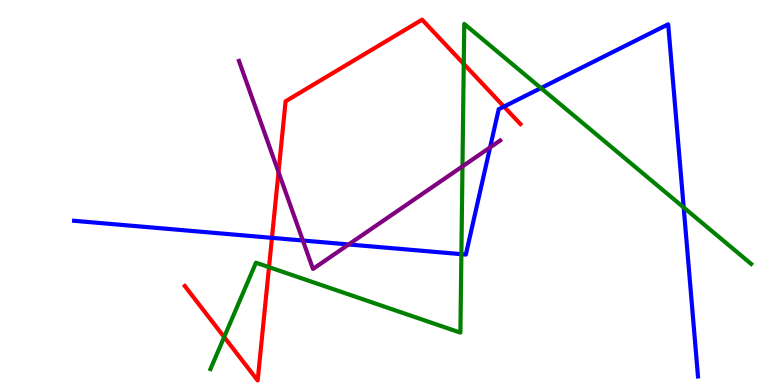[{'lines': ['blue', 'red'], 'intersections': [{'x': 3.51, 'y': 3.82}, {'x': 6.5, 'y': 7.23}]}, {'lines': ['green', 'red'], 'intersections': [{'x': 2.89, 'y': 1.25}, {'x': 3.47, 'y': 3.06}, {'x': 5.98, 'y': 8.34}]}, {'lines': ['purple', 'red'], 'intersections': [{'x': 3.59, 'y': 5.53}]}, {'lines': ['blue', 'green'], 'intersections': [{'x': 5.95, 'y': 3.4}, {'x': 6.98, 'y': 7.71}, {'x': 8.82, 'y': 4.61}]}, {'lines': ['blue', 'purple'], 'intersections': [{'x': 3.91, 'y': 3.75}, {'x': 4.5, 'y': 3.65}, {'x': 6.32, 'y': 6.17}]}, {'lines': ['green', 'purple'], 'intersections': [{'x': 5.97, 'y': 5.68}]}]